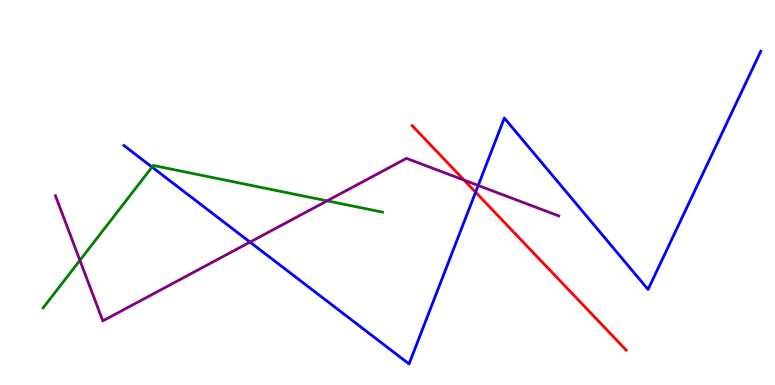[{'lines': ['blue', 'red'], 'intersections': [{'x': 6.14, 'y': 5.01}]}, {'lines': ['green', 'red'], 'intersections': []}, {'lines': ['purple', 'red'], 'intersections': [{'x': 5.99, 'y': 5.32}]}, {'lines': ['blue', 'green'], 'intersections': [{'x': 1.96, 'y': 5.66}]}, {'lines': ['blue', 'purple'], 'intersections': [{'x': 3.23, 'y': 3.71}, {'x': 6.17, 'y': 5.18}]}, {'lines': ['green', 'purple'], 'intersections': [{'x': 1.03, 'y': 3.24}, {'x': 4.22, 'y': 4.78}]}]